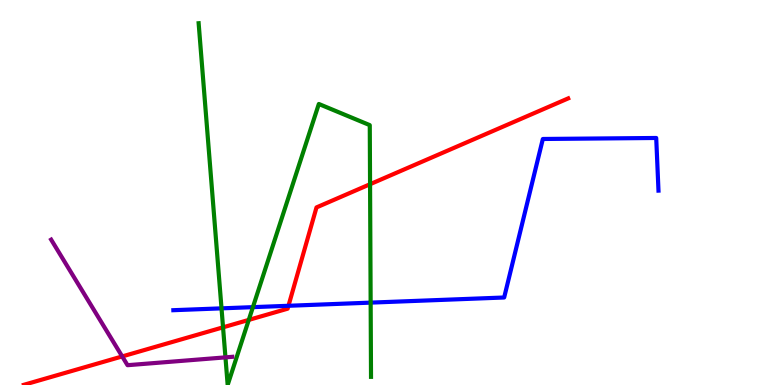[{'lines': ['blue', 'red'], 'intersections': [{'x': 3.72, 'y': 2.06}]}, {'lines': ['green', 'red'], 'intersections': [{'x': 2.88, 'y': 1.5}, {'x': 3.21, 'y': 1.69}, {'x': 4.77, 'y': 5.22}]}, {'lines': ['purple', 'red'], 'intersections': [{'x': 1.58, 'y': 0.742}]}, {'lines': ['blue', 'green'], 'intersections': [{'x': 2.86, 'y': 1.99}, {'x': 3.26, 'y': 2.02}, {'x': 4.78, 'y': 2.14}]}, {'lines': ['blue', 'purple'], 'intersections': []}, {'lines': ['green', 'purple'], 'intersections': [{'x': 2.91, 'y': 0.718}]}]